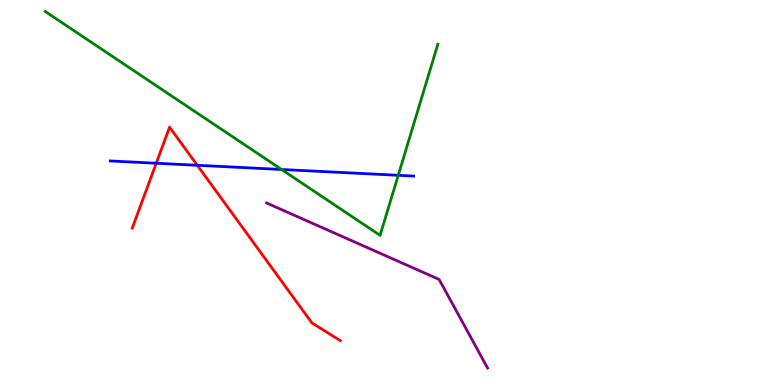[{'lines': ['blue', 'red'], 'intersections': [{'x': 2.02, 'y': 5.76}, {'x': 2.55, 'y': 5.71}]}, {'lines': ['green', 'red'], 'intersections': []}, {'lines': ['purple', 'red'], 'intersections': []}, {'lines': ['blue', 'green'], 'intersections': [{'x': 3.63, 'y': 5.6}, {'x': 5.14, 'y': 5.45}]}, {'lines': ['blue', 'purple'], 'intersections': []}, {'lines': ['green', 'purple'], 'intersections': []}]